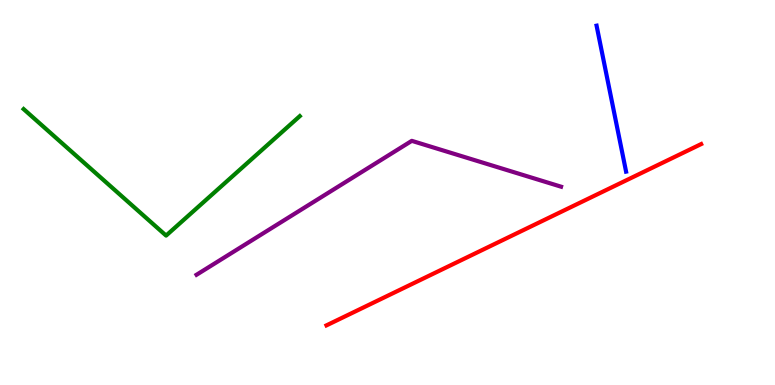[{'lines': ['blue', 'red'], 'intersections': []}, {'lines': ['green', 'red'], 'intersections': []}, {'lines': ['purple', 'red'], 'intersections': []}, {'lines': ['blue', 'green'], 'intersections': []}, {'lines': ['blue', 'purple'], 'intersections': []}, {'lines': ['green', 'purple'], 'intersections': []}]